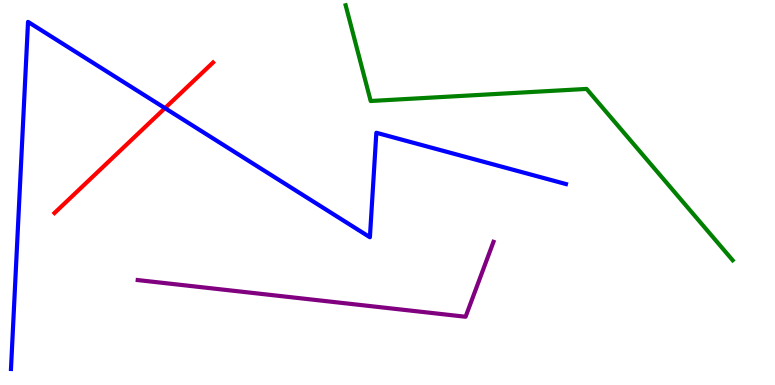[{'lines': ['blue', 'red'], 'intersections': [{'x': 2.13, 'y': 7.19}]}, {'lines': ['green', 'red'], 'intersections': []}, {'lines': ['purple', 'red'], 'intersections': []}, {'lines': ['blue', 'green'], 'intersections': []}, {'lines': ['blue', 'purple'], 'intersections': []}, {'lines': ['green', 'purple'], 'intersections': []}]